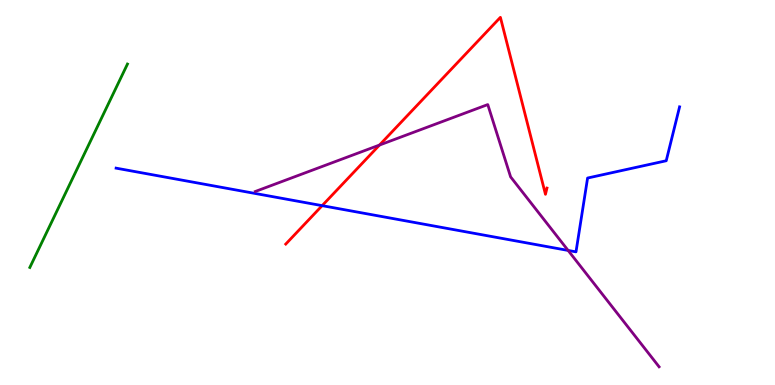[{'lines': ['blue', 'red'], 'intersections': [{'x': 4.16, 'y': 4.66}]}, {'lines': ['green', 'red'], 'intersections': []}, {'lines': ['purple', 'red'], 'intersections': [{'x': 4.9, 'y': 6.23}]}, {'lines': ['blue', 'green'], 'intersections': []}, {'lines': ['blue', 'purple'], 'intersections': [{'x': 7.33, 'y': 3.5}]}, {'lines': ['green', 'purple'], 'intersections': []}]